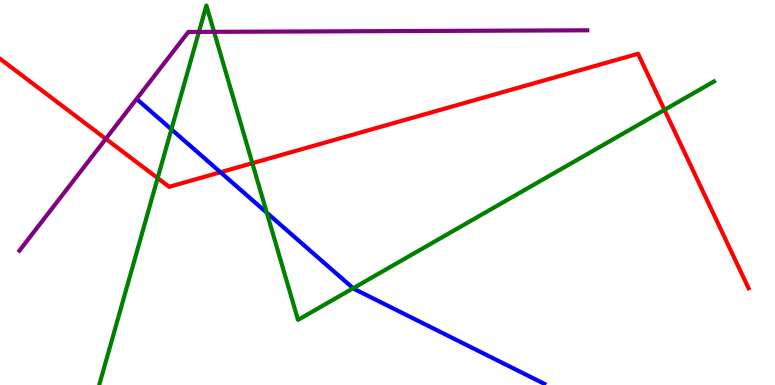[{'lines': ['blue', 'red'], 'intersections': [{'x': 2.84, 'y': 5.53}]}, {'lines': ['green', 'red'], 'intersections': [{'x': 2.03, 'y': 5.37}, {'x': 3.26, 'y': 5.76}, {'x': 8.57, 'y': 7.15}]}, {'lines': ['purple', 'red'], 'intersections': [{'x': 1.37, 'y': 6.39}]}, {'lines': ['blue', 'green'], 'intersections': [{'x': 2.21, 'y': 6.64}, {'x': 3.44, 'y': 4.47}, {'x': 4.56, 'y': 2.51}]}, {'lines': ['blue', 'purple'], 'intersections': []}, {'lines': ['green', 'purple'], 'intersections': [{'x': 2.57, 'y': 9.17}, {'x': 2.76, 'y': 9.17}]}]